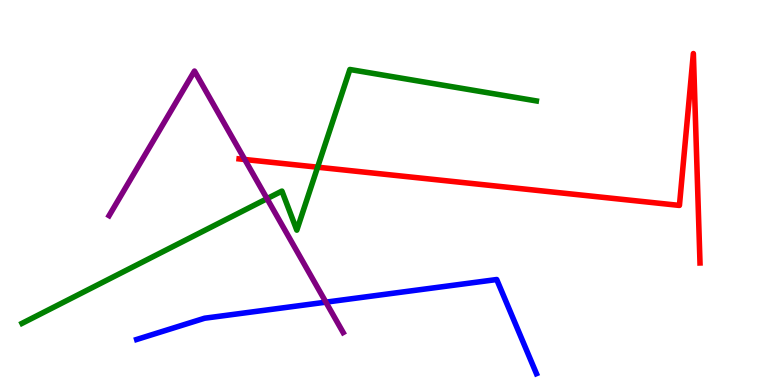[{'lines': ['blue', 'red'], 'intersections': []}, {'lines': ['green', 'red'], 'intersections': [{'x': 4.1, 'y': 5.66}]}, {'lines': ['purple', 'red'], 'intersections': [{'x': 3.16, 'y': 5.86}]}, {'lines': ['blue', 'green'], 'intersections': []}, {'lines': ['blue', 'purple'], 'intersections': [{'x': 4.2, 'y': 2.15}]}, {'lines': ['green', 'purple'], 'intersections': [{'x': 3.45, 'y': 4.84}]}]